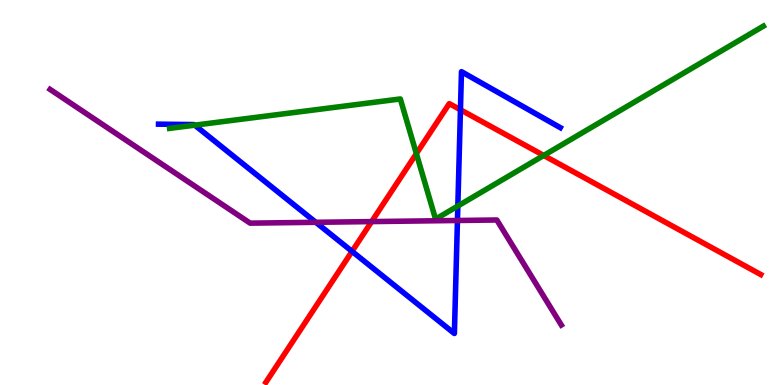[{'lines': ['blue', 'red'], 'intersections': [{'x': 4.54, 'y': 3.47}, {'x': 5.94, 'y': 7.15}]}, {'lines': ['green', 'red'], 'intersections': [{'x': 5.37, 'y': 6.01}, {'x': 7.02, 'y': 5.96}]}, {'lines': ['purple', 'red'], 'intersections': [{'x': 4.8, 'y': 4.24}]}, {'lines': ['blue', 'green'], 'intersections': [{'x': 2.51, 'y': 6.75}, {'x': 5.91, 'y': 4.65}]}, {'lines': ['blue', 'purple'], 'intersections': [{'x': 4.08, 'y': 4.23}, {'x': 5.9, 'y': 4.27}]}, {'lines': ['green', 'purple'], 'intersections': []}]